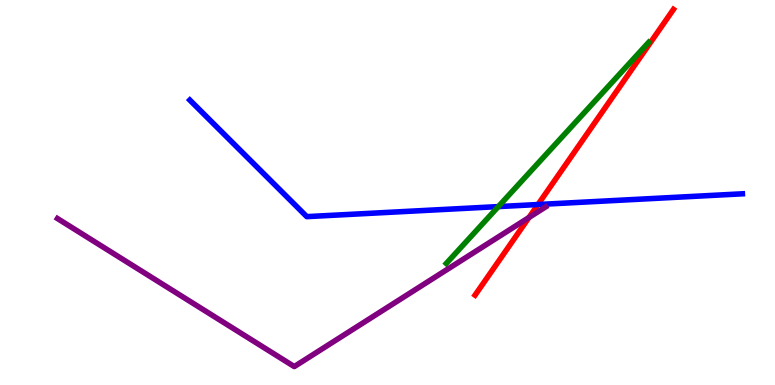[{'lines': ['blue', 'red'], 'intersections': [{'x': 6.94, 'y': 4.69}]}, {'lines': ['green', 'red'], 'intersections': []}, {'lines': ['purple', 'red'], 'intersections': [{'x': 6.83, 'y': 4.35}]}, {'lines': ['blue', 'green'], 'intersections': [{'x': 6.43, 'y': 4.63}]}, {'lines': ['blue', 'purple'], 'intersections': []}, {'lines': ['green', 'purple'], 'intersections': []}]